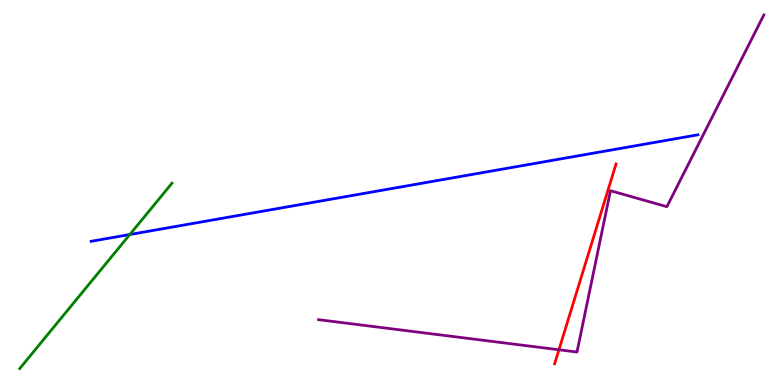[{'lines': ['blue', 'red'], 'intersections': []}, {'lines': ['green', 'red'], 'intersections': []}, {'lines': ['purple', 'red'], 'intersections': [{'x': 7.21, 'y': 0.915}]}, {'lines': ['blue', 'green'], 'intersections': [{'x': 1.68, 'y': 3.91}]}, {'lines': ['blue', 'purple'], 'intersections': []}, {'lines': ['green', 'purple'], 'intersections': []}]